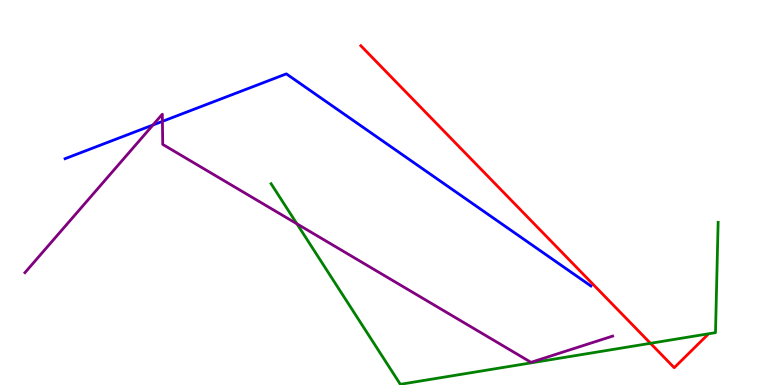[{'lines': ['blue', 'red'], 'intersections': []}, {'lines': ['green', 'red'], 'intersections': [{'x': 8.39, 'y': 1.08}]}, {'lines': ['purple', 'red'], 'intersections': []}, {'lines': ['blue', 'green'], 'intersections': []}, {'lines': ['blue', 'purple'], 'intersections': [{'x': 1.97, 'y': 6.75}, {'x': 2.1, 'y': 6.85}]}, {'lines': ['green', 'purple'], 'intersections': [{'x': 3.83, 'y': 4.19}]}]